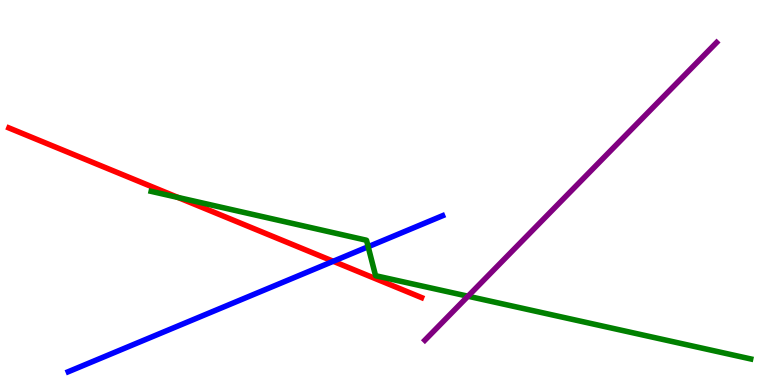[{'lines': ['blue', 'red'], 'intersections': [{'x': 4.3, 'y': 3.21}]}, {'lines': ['green', 'red'], 'intersections': [{'x': 2.3, 'y': 4.87}]}, {'lines': ['purple', 'red'], 'intersections': []}, {'lines': ['blue', 'green'], 'intersections': [{'x': 4.75, 'y': 3.59}]}, {'lines': ['blue', 'purple'], 'intersections': []}, {'lines': ['green', 'purple'], 'intersections': [{'x': 6.04, 'y': 2.31}]}]